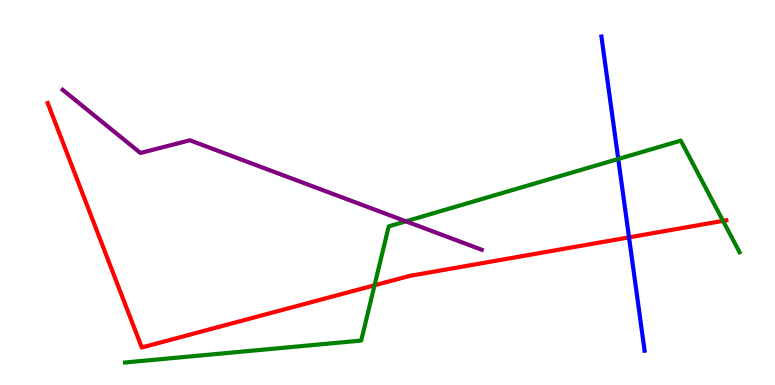[{'lines': ['blue', 'red'], 'intersections': [{'x': 8.12, 'y': 3.83}]}, {'lines': ['green', 'red'], 'intersections': [{'x': 4.83, 'y': 2.59}, {'x': 9.33, 'y': 4.26}]}, {'lines': ['purple', 'red'], 'intersections': []}, {'lines': ['blue', 'green'], 'intersections': [{'x': 7.98, 'y': 5.87}]}, {'lines': ['blue', 'purple'], 'intersections': []}, {'lines': ['green', 'purple'], 'intersections': [{'x': 5.24, 'y': 4.25}]}]